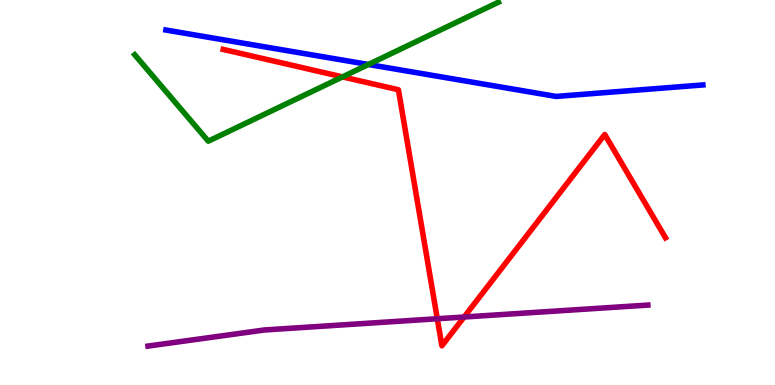[{'lines': ['blue', 'red'], 'intersections': []}, {'lines': ['green', 'red'], 'intersections': [{'x': 4.42, 'y': 8.0}]}, {'lines': ['purple', 'red'], 'intersections': [{'x': 5.64, 'y': 1.72}, {'x': 5.99, 'y': 1.77}]}, {'lines': ['blue', 'green'], 'intersections': [{'x': 4.75, 'y': 8.32}]}, {'lines': ['blue', 'purple'], 'intersections': []}, {'lines': ['green', 'purple'], 'intersections': []}]